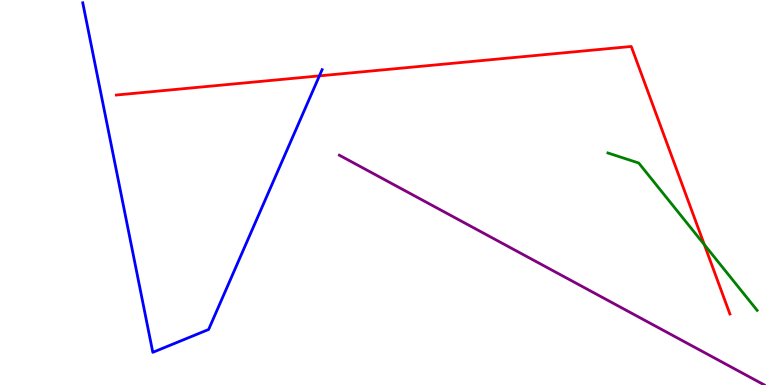[{'lines': ['blue', 'red'], 'intersections': [{'x': 4.12, 'y': 8.03}]}, {'lines': ['green', 'red'], 'intersections': [{'x': 9.09, 'y': 3.65}]}, {'lines': ['purple', 'red'], 'intersections': []}, {'lines': ['blue', 'green'], 'intersections': []}, {'lines': ['blue', 'purple'], 'intersections': []}, {'lines': ['green', 'purple'], 'intersections': []}]